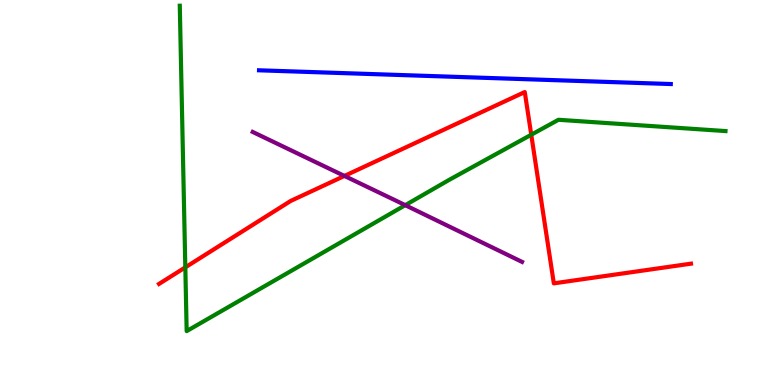[{'lines': ['blue', 'red'], 'intersections': []}, {'lines': ['green', 'red'], 'intersections': [{'x': 2.39, 'y': 3.06}, {'x': 6.85, 'y': 6.5}]}, {'lines': ['purple', 'red'], 'intersections': [{'x': 4.44, 'y': 5.43}]}, {'lines': ['blue', 'green'], 'intersections': []}, {'lines': ['blue', 'purple'], 'intersections': []}, {'lines': ['green', 'purple'], 'intersections': [{'x': 5.23, 'y': 4.67}]}]